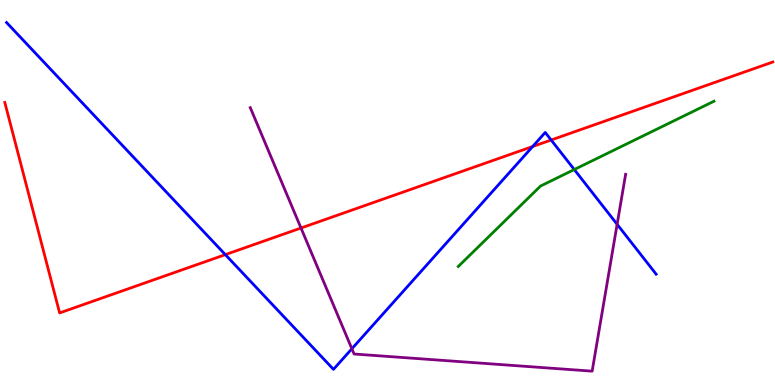[{'lines': ['blue', 'red'], 'intersections': [{'x': 2.91, 'y': 3.39}, {'x': 6.87, 'y': 6.19}, {'x': 7.11, 'y': 6.36}]}, {'lines': ['green', 'red'], 'intersections': []}, {'lines': ['purple', 'red'], 'intersections': [{'x': 3.88, 'y': 4.08}]}, {'lines': ['blue', 'green'], 'intersections': [{'x': 7.41, 'y': 5.6}]}, {'lines': ['blue', 'purple'], 'intersections': [{'x': 4.54, 'y': 0.941}, {'x': 7.96, 'y': 4.17}]}, {'lines': ['green', 'purple'], 'intersections': []}]